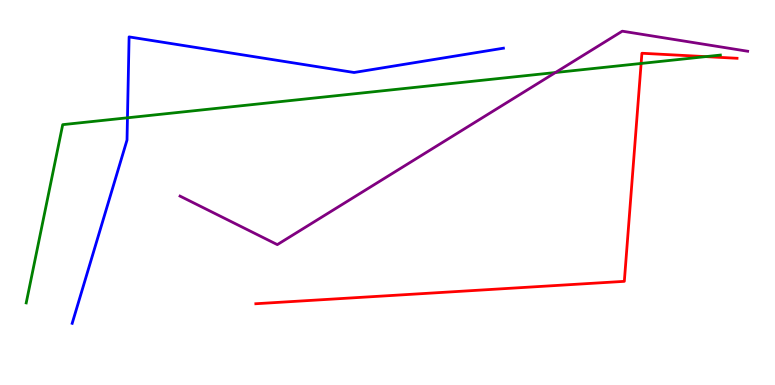[{'lines': ['blue', 'red'], 'intersections': []}, {'lines': ['green', 'red'], 'intersections': [{'x': 8.27, 'y': 8.35}, {'x': 9.11, 'y': 8.53}]}, {'lines': ['purple', 'red'], 'intersections': []}, {'lines': ['blue', 'green'], 'intersections': [{'x': 1.64, 'y': 6.94}]}, {'lines': ['blue', 'purple'], 'intersections': []}, {'lines': ['green', 'purple'], 'intersections': [{'x': 7.17, 'y': 8.12}]}]